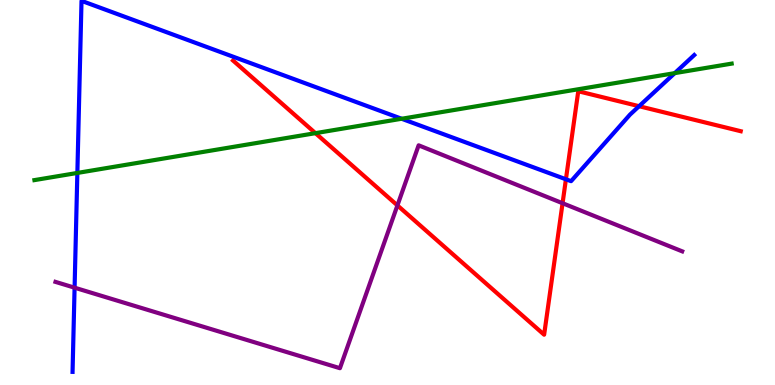[{'lines': ['blue', 'red'], 'intersections': [{'x': 7.3, 'y': 5.34}, {'x': 8.25, 'y': 7.24}]}, {'lines': ['green', 'red'], 'intersections': [{'x': 4.07, 'y': 6.54}]}, {'lines': ['purple', 'red'], 'intersections': [{'x': 5.13, 'y': 4.66}, {'x': 7.26, 'y': 4.72}]}, {'lines': ['blue', 'green'], 'intersections': [{'x': 0.998, 'y': 5.51}, {'x': 5.18, 'y': 6.92}, {'x': 8.71, 'y': 8.1}]}, {'lines': ['blue', 'purple'], 'intersections': [{'x': 0.962, 'y': 2.53}]}, {'lines': ['green', 'purple'], 'intersections': []}]